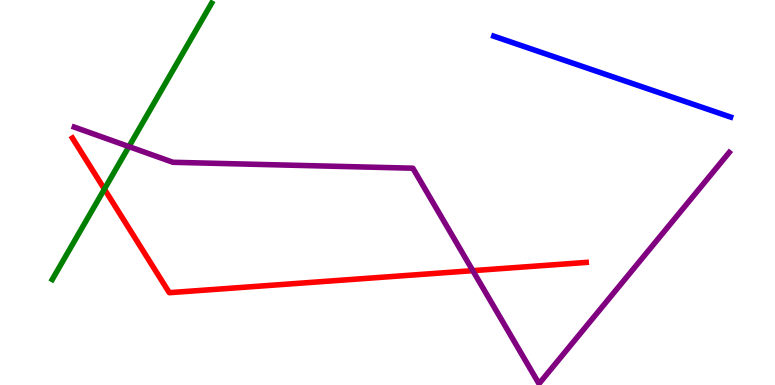[{'lines': ['blue', 'red'], 'intersections': []}, {'lines': ['green', 'red'], 'intersections': [{'x': 1.35, 'y': 5.09}]}, {'lines': ['purple', 'red'], 'intersections': [{'x': 6.1, 'y': 2.97}]}, {'lines': ['blue', 'green'], 'intersections': []}, {'lines': ['blue', 'purple'], 'intersections': []}, {'lines': ['green', 'purple'], 'intersections': [{'x': 1.66, 'y': 6.19}]}]